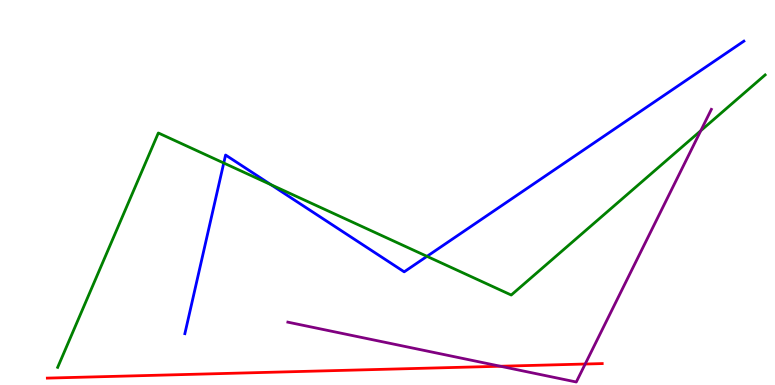[{'lines': ['blue', 'red'], 'intersections': []}, {'lines': ['green', 'red'], 'intersections': []}, {'lines': ['purple', 'red'], 'intersections': [{'x': 6.46, 'y': 0.487}, {'x': 7.55, 'y': 0.545}]}, {'lines': ['blue', 'green'], 'intersections': [{'x': 2.89, 'y': 5.77}, {'x': 3.5, 'y': 5.2}, {'x': 5.51, 'y': 3.34}]}, {'lines': ['blue', 'purple'], 'intersections': []}, {'lines': ['green', 'purple'], 'intersections': [{'x': 9.04, 'y': 6.6}]}]